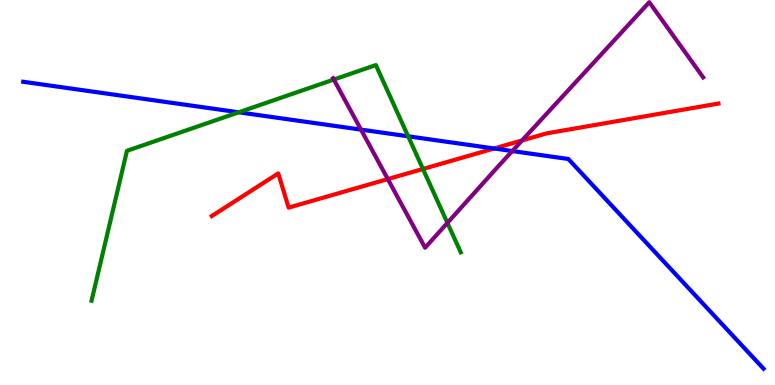[{'lines': ['blue', 'red'], 'intersections': [{'x': 6.38, 'y': 6.14}]}, {'lines': ['green', 'red'], 'intersections': [{'x': 5.46, 'y': 5.61}]}, {'lines': ['purple', 'red'], 'intersections': [{'x': 5.0, 'y': 5.35}, {'x': 6.74, 'y': 6.35}]}, {'lines': ['blue', 'green'], 'intersections': [{'x': 3.08, 'y': 7.08}, {'x': 5.27, 'y': 6.46}]}, {'lines': ['blue', 'purple'], 'intersections': [{'x': 4.66, 'y': 6.63}, {'x': 6.61, 'y': 6.08}]}, {'lines': ['green', 'purple'], 'intersections': [{'x': 4.31, 'y': 7.93}, {'x': 5.77, 'y': 4.21}]}]